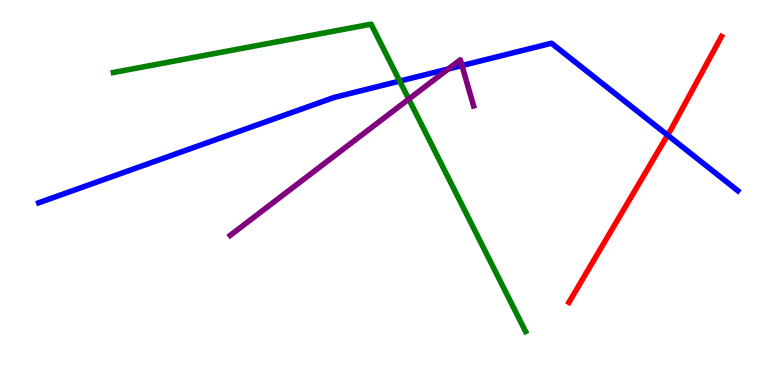[{'lines': ['blue', 'red'], 'intersections': [{'x': 8.61, 'y': 6.49}]}, {'lines': ['green', 'red'], 'intersections': []}, {'lines': ['purple', 'red'], 'intersections': []}, {'lines': ['blue', 'green'], 'intersections': [{'x': 5.16, 'y': 7.89}]}, {'lines': ['blue', 'purple'], 'intersections': [{'x': 5.78, 'y': 8.21}, {'x': 5.96, 'y': 8.3}]}, {'lines': ['green', 'purple'], 'intersections': [{'x': 5.27, 'y': 7.43}]}]